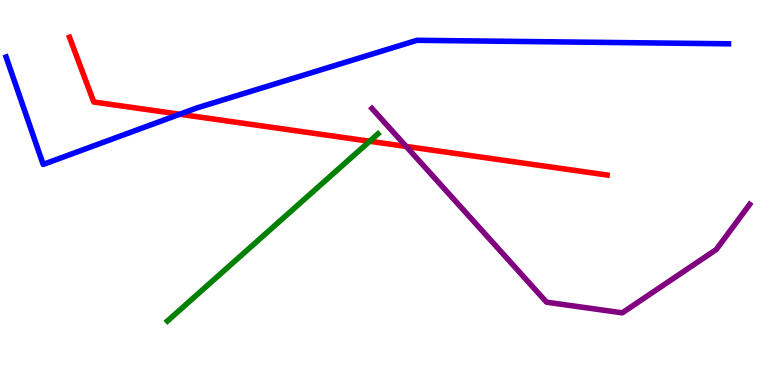[{'lines': ['blue', 'red'], 'intersections': [{'x': 2.32, 'y': 7.03}]}, {'lines': ['green', 'red'], 'intersections': [{'x': 4.77, 'y': 6.33}]}, {'lines': ['purple', 'red'], 'intersections': [{'x': 5.24, 'y': 6.2}]}, {'lines': ['blue', 'green'], 'intersections': []}, {'lines': ['blue', 'purple'], 'intersections': []}, {'lines': ['green', 'purple'], 'intersections': []}]